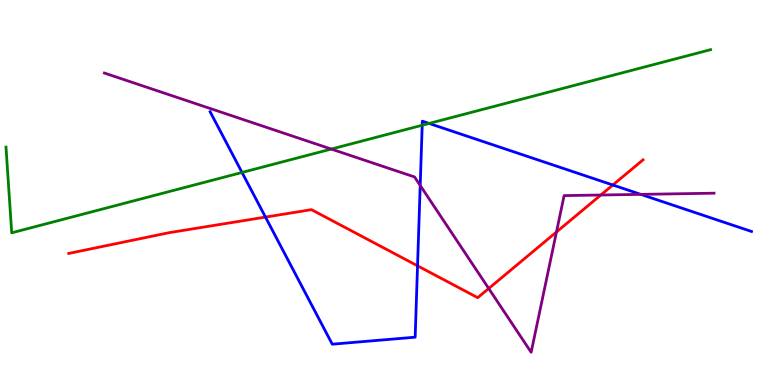[{'lines': ['blue', 'red'], 'intersections': [{'x': 3.43, 'y': 4.36}, {'x': 5.39, 'y': 3.1}, {'x': 7.91, 'y': 5.19}]}, {'lines': ['green', 'red'], 'intersections': []}, {'lines': ['purple', 'red'], 'intersections': [{'x': 6.31, 'y': 2.51}, {'x': 7.18, 'y': 3.97}, {'x': 7.75, 'y': 4.93}]}, {'lines': ['blue', 'green'], 'intersections': [{'x': 3.12, 'y': 5.52}, {'x': 5.45, 'y': 6.75}, {'x': 5.54, 'y': 6.79}]}, {'lines': ['blue', 'purple'], 'intersections': [{'x': 5.42, 'y': 5.18}, {'x': 8.27, 'y': 4.95}]}, {'lines': ['green', 'purple'], 'intersections': [{'x': 4.27, 'y': 6.13}]}]